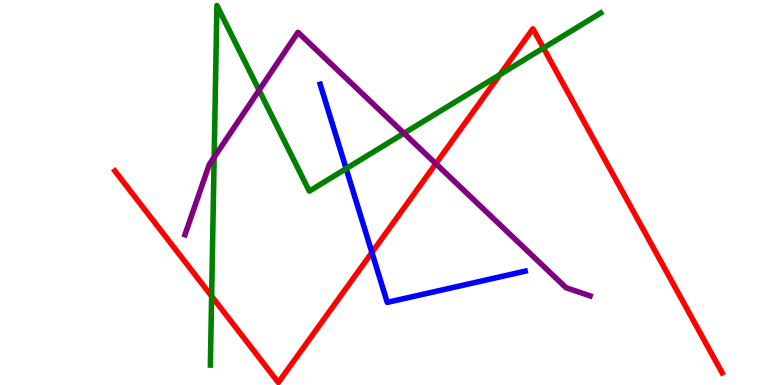[{'lines': ['blue', 'red'], 'intersections': [{'x': 4.8, 'y': 3.44}]}, {'lines': ['green', 'red'], 'intersections': [{'x': 2.73, 'y': 2.31}, {'x': 6.45, 'y': 8.06}, {'x': 7.01, 'y': 8.75}]}, {'lines': ['purple', 'red'], 'intersections': [{'x': 5.62, 'y': 5.75}]}, {'lines': ['blue', 'green'], 'intersections': [{'x': 4.47, 'y': 5.62}]}, {'lines': ['blue', 'purple'], 'intersections': []}, {'lines': ['green', 'purple'], 'intersections': [{'x': 2.76, 'y': 5.92}, {'x': 3.34, 'y': 7.66}, {'x': 5.21, 'y': 6.54}]}]